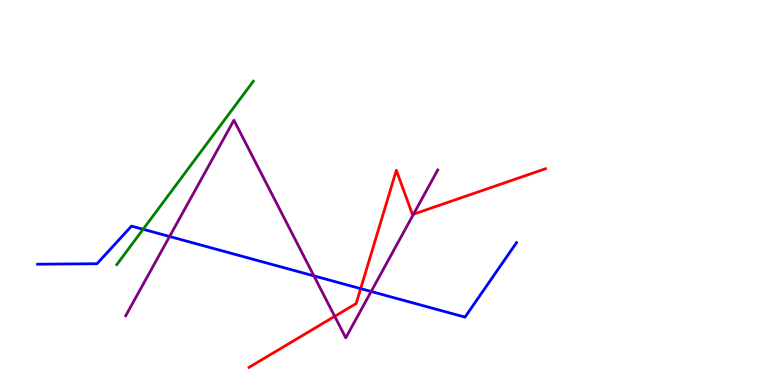[{'lines': ['blue', 'red'], 'intersections': [{'x': 4.65, 'y': 2.5}]}, {'lines': ['green', 'red'], 'intersections': []}, {'lines': ['purple', 'red'], 'intersections': [{'x': 4.32, 'y': 1.78}, {'x': 5.34, 'y': 4.44}]}, {'lines': ['blue', 'green'], 'intersections': [{'x': 1.85, 'y': 4.05}]}, {'lines': ['blue', 'purple'], 'intersections': [{'x': 2.19, 'y': 3.86}, {'x': 4.05, 'y': 2.83}, {'x': 4.79, 'y': 2.43}]}, {'lines': ['green', 'purple'], 'intersections': []}]